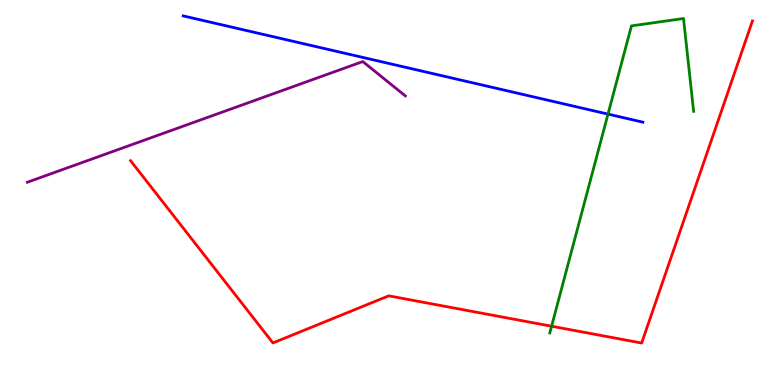[{'lines': ['blue', 'red'], 'intersections': []}, {'lines': ['green', 'red'], 'intersections': [{'x': 7.12, 'y': 1.53}]}, {'lines': ['purple', 'red'], 'intersections': []}, {'lines': ['blue', 'green'], 'intersections': [{'x': 7.85, 'y': 7.04}]}, {'lines': ['blue', 'purple'], 'intersections': []}, {'lines': ['green', 'purple'], 'intersections': []}]